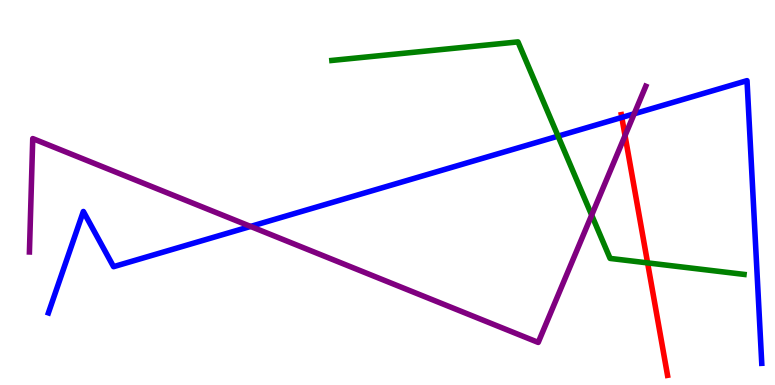[{'lines': ['blue', 'red'], 'intersections': [{'x': 8.02, 'y': 6.95}]}, {'lines': ['green', 'red'], 'intersections': [{'x': 8.36, 'y': 3.17}]}, {'lines': ['purple', 'red'], 'intersections': [{'x': 8.06, 'y': 6.48}]}, {'lines': ['blue', 'green'], 'intersections': [{'x': 7.2, 'y': 6.46}]}, {'lines': ['blue', 'purple'], 'intersections': [{'x': 3.23, 'y': 4.12}, {'x': 8.18, 'y': 7.04}]}, {'lines': ['green', 'purple'], 'intersections': [{'x': 7.63, 'y': 4.41}]}]